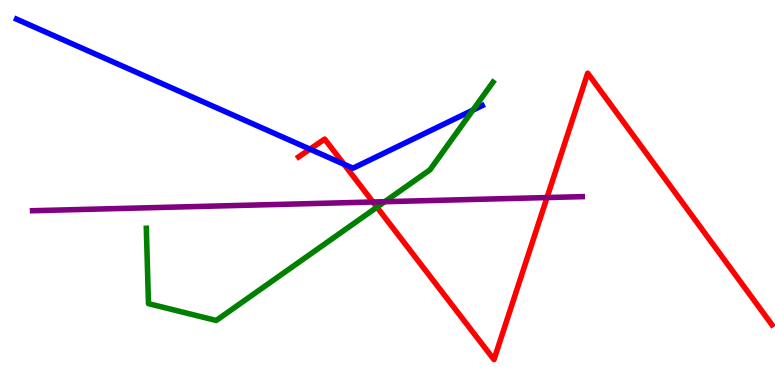[{'lines': ['blue', 'red'], 'intersections': [{'x': 4.0, 'y': 6.13}, {'x': 4.44, 'y': 5.73}]}, {'lines': ['green', 'red'], 'intersections': [{'x': 4.86, 'y': 4.62}]}, {'lines': ['purple', 'red'], 'intersections': [{'x': 4.81, 'y': 4.75}, {'x': 7.06, 'y': 4.87}]}, {'lines': ['blue', 'green'], 'intersections': [{'x': 6.1, 'y': 7.14}]}, {'lines': ['blue', 'purple'], 'intersections': []}, {'lines': ['green', 'purple'], 'intersections': [{'x': 4.96, 'y': 4.76}]}]